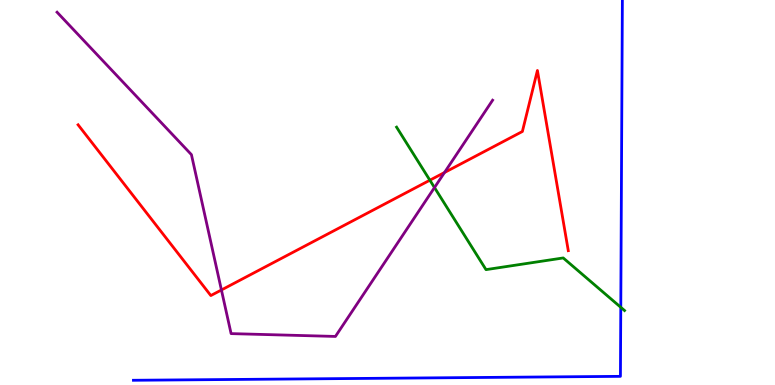[{'lines': ['blue', 'red'], 'intersections': []}, {'lines': ['green', 'red'], 'intersections': [{'x': 5.55, 'y': 5.32}]}, {'lines': ['purple', 'red'], 'intersections': [{'x': 2.86, 'y': 2.47}, {'x': 5.74, 'y': 5.52}]}, {'lines': ['blue', 'green'], 'intersections': [{'x': 8.01, 'y': 2.02}]}, {'lines': ['blue', 'purple'], 'intersections': []}, {'lines': ['green', 'purple'], 'intersections': [{'x': 5.61, 'y': 5.13}]}]